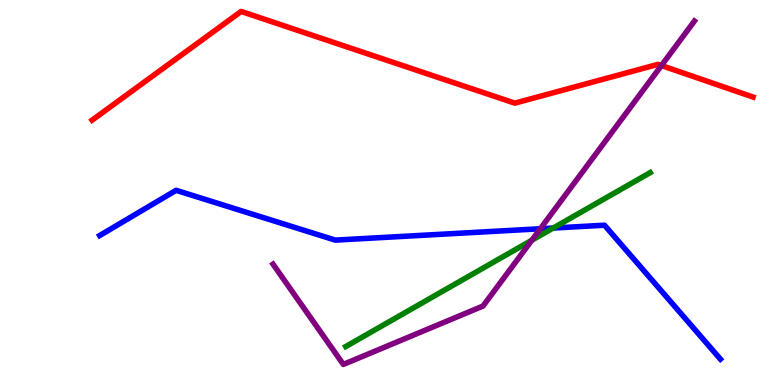[{'lines': ['blue', 'red'], 'intersections': []}, {'lines': ['green', 'red'], 'intersections': []}, {'lines': ['purple', 'red'], 'intersections': [{'x': 8.53, 'y': 8.3}]}, {'lines': ['blue', 'green'], 'intersections': [{'x': 7.14, 'y': 4.08}]}, {'lines': ['blue', 'purple'], 'intersections': [{'x': 6.97, 'y': 4.06}]}, {'lines': ['green', 'purple'], 'intersections': [{'x': 6.86, 'y': 3.76}]}]